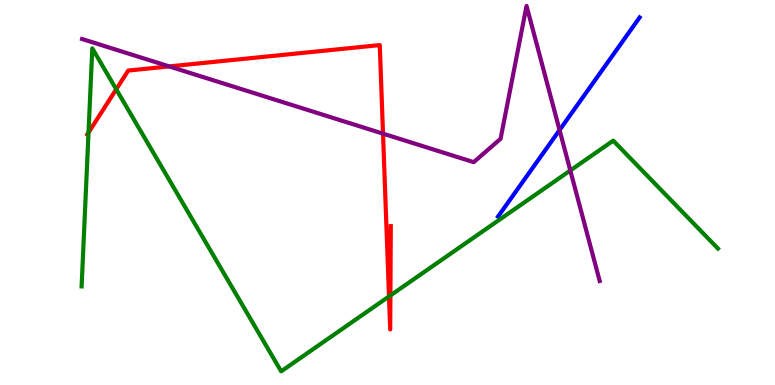[{'lines': ['blue', 'red'], 'intersections': []}, {'lines': ['green', 'red'], 'intersections': [{'x': 1.14, 'y': 6.56}, {'x': 1.5, 'y': 7.68}, {'x': 5.02, 'y': 2.3}, {'x': 5.04, 'y': 2.33}]}, {'lines': ['purple', 'red'], 'intersections': [{'x': 2.18, 'y': 8.28}, {'x': 4.94, 'y': 6.53}]}, {'lines': ['blue', 'green'], 'intersections': []}, {'lines': ['blue', 'purple'], 'intersections': [{'x': 7.22, 'y': 6.62}]}, {'lines': ['green', 'purple'], 'intersections': [{'x': 7.36, 'y': 5.57}]}]